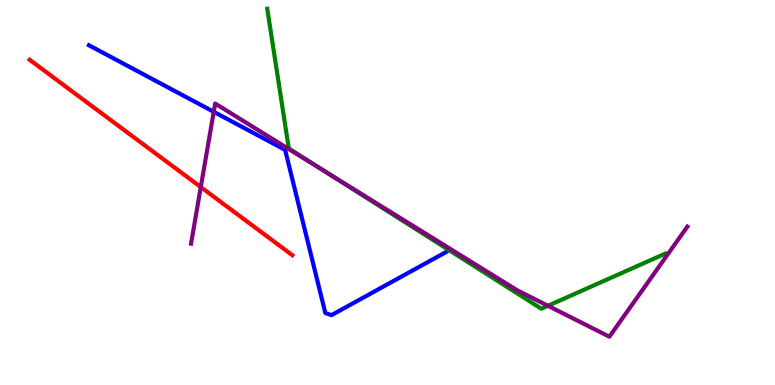[{'lines': ['blue', 'red'], 'intersections': []}, {'lines': ['green', 'red'], 'intersections': []}, {'lines': ['purple', 'red'], 'intersections': [{'x': 2.59, 'y': 5.14}]}, {'lines': ['blue', 'green'], 'intersections': []}, {'lines': ['blue', 'purple'], 'intersections': [{'x': 2.76, 'y': 7.1}]}, {'lines': ['green', 'purple'], 'intersections': [{'x': 4.19, 'y': 5.55}, {'x': 7.07, 'y': 2.06}]}]